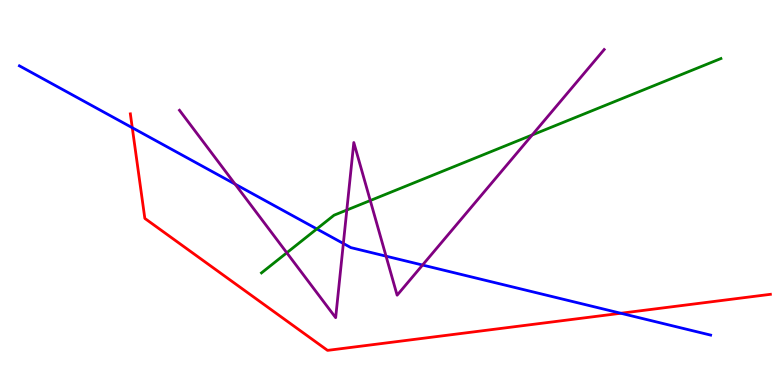[{'lines': ['blue', 'red'], 'intersections': [{'x': 1.71, 'y': 6.68}, {'x': 8.01, 'y': 1.86}]}, {'lines': ['green', 'red'], 'intersections': []}, {'lines': ['purple', 'red'], 'intersections': []}, {'lines': ['blue', 'green'], 'intersections': [{'x': 4.09, 'y': 4.05}]}, {'lines': ['blue', 'purple'], 'intersections': [{'x': 3.03, 'y': 5.22}, {'x': 4.43, 'y': 3.68}, {'x': 4.98, 'y': 3.35}, {'x': 5.45, 'y': 3.12}]}, {'lines': ['green', 'purple'], 'intersections': [{'x': 3.7, 'y': 3.43}, {'x': 4.48, 'y': 4.54}, {'x': 4.78, 'y': 4.79}, {'x': 6.87, 'y': 6.49}]}]